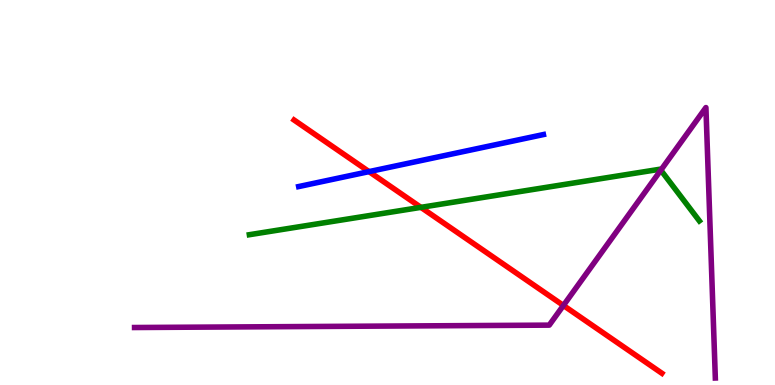[{'lines': ['blue', 'red'], 'intersections': [{'x': 4.76, 'y': 5.54}]}, {'lines': ['green', 'red'], 'intersections': [{'x': 5.43, 'y': 4.61}]}, {'lines': ['purple', 'red'], 'intersections': [{'x': 7.27, 'y': 2.07}]}, {'lines': ['blue', 'green'], 'intersections': []}, {'lines': ['blue', 'purple'], 'intersections': []}, {'lines': ['green', 'purple'], 'intersections': [{'x': 8.53, 'y': 5.58}]}]